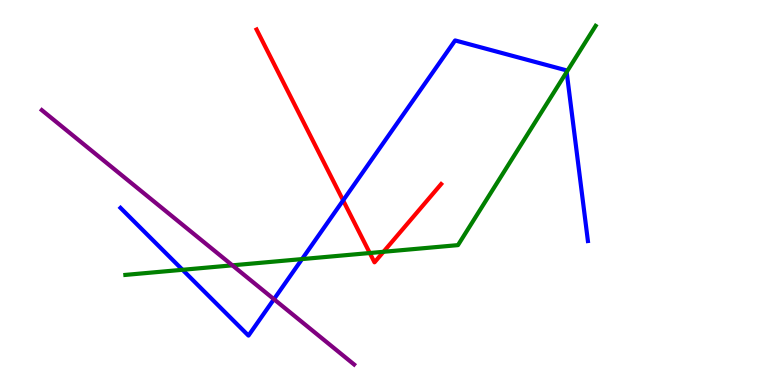[{'lines': ['blue', 'red'], 'intersections': [{'x': 4.43, 'y': 4.79}]}, {'lines': ['green', 'red'], 'intersections': [{'x': 4.77, 'y': 3.43}, {'x': 4.95, 'y': 3.46}]}, {'lines': ['purple', 'red'], 'intersections': []}, {'lines': ['blue', 'green'], 'intersections': [{'x': 2.36, 'y': 2.99}, {'x': 3.9, 'y': 3.27}, {'x': 7.31, 'y': 8.13}]}, {'lines': ['blue', 'purple'], 'intersections': [{'x': 3.53, 'y': 2.23}]}, {'lines': ['green', 'purple'], 'intersections': [{'x': 3.0, 'y': 3.11}]}]